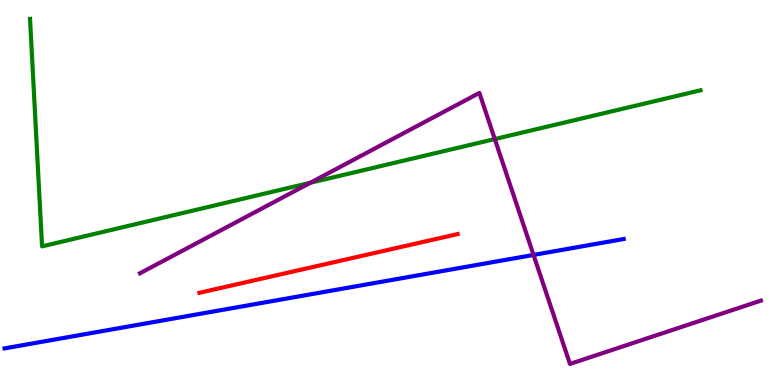[{'lines': ['blue', 'red'], 'intersections': []}, {'lines': ['green', 'red'], 'intersections': []}, {'lines': ['purple', 'red'], 'intersections': []}, {'lines': ['blue', 'green'], 'intersections': []}, {'lines': ['blue', 'purple'], 'intersections': [{'x': 6.88, 'y': 3.38}]}, {'lines': ['green', 'purple'], 'intersections': [{'x': 4.0, 'y': 5.25}, {'x': 6.38, 'y': 6.39}]}]